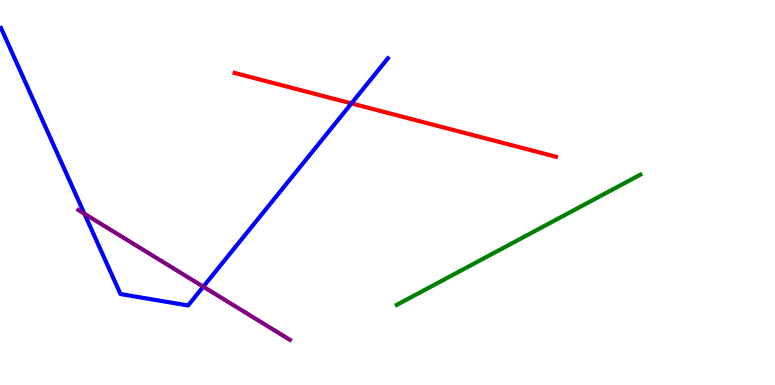[{'lines': ['blue', 'red'], 'intersections': [{'x': 4.53, 'y': 7.31}]}, {'lines': ['green', 'red'], 'intersections': []}, {'lines': ['purple', 'red'], 'intersections': []}, {'lines': ['blue', 'green'], 'intersections': []}, {'lines': ['blue', 'purple'], 'intersections': [{'x': 1.09, 'y': 4.45}, {'x': 2.62, 'y': 2.55}]}, {'lines': ['green', 'purple'], 'intersections': []}]